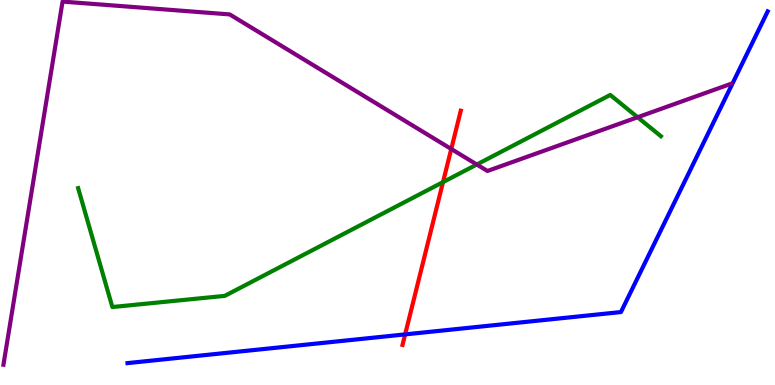[{'lines': ['blue', 'red'], 'intersections': [{'x': 5.23, 'y': 1.31}]}, {'lines': ['green', 'red'], 'intersections': [{'x': 5.72, 'y': 5.27}]}, {'lines': ['purple', 'red'], 'intersections': [{'x': 5.82, 'y': 6.13}]}, {'lines': ['blue', 'green'], 'intersections': []}, {'lines': ['blue', 'purple'], 'intersections': []}, {'lines': ['green', 'purple'], 'intersections': [{'x': 6.15, 'y': 5.73}, {'x': 8.23, 'y': 6.95}]}]